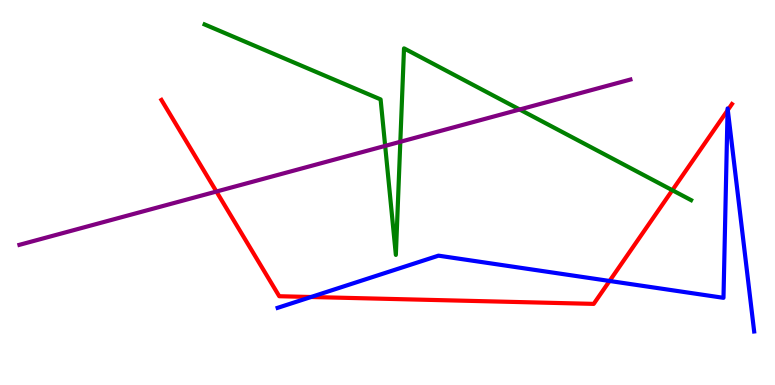[{'lines': ['blue', 'red'], 'intersections': [{'x': 4.01, 'y': 2.29}, {'x': 7.87, 'y': 2.7}, {'x': 9.39, 'y': 7.13}, {'x': 9.39, 'y': 7.14}]}, {'lines': ['green', 'red'], 'intersections': [{'x': 8.68, 'y': 5.06}]}, {'lines': ['purple', 'red'], 'intersections': [{'x': 2.79, 'y': 5.02}]}, {'lines': ['blue', 'green'], 'intersections': []}, {'lines': ['blue', 'purple'], 'intersections': []}, {'lines': ['green', 'purple'], 'intersections': [{'x': 4.97, 'y': 6.21}, {'x': 5.17, 'y': 6.32}, {'x': 6.71, 'y': 7.16}]}]